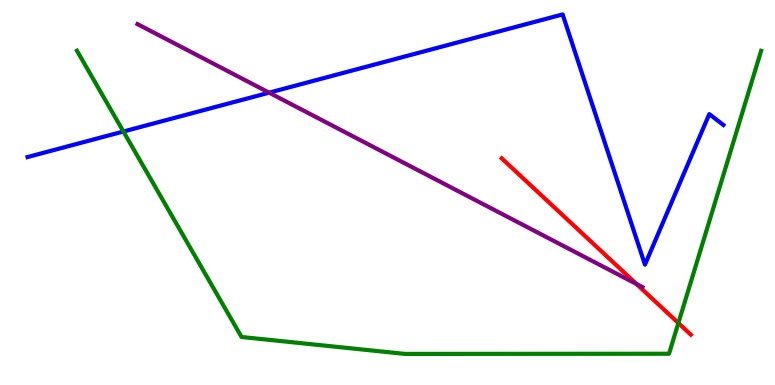[{'lines': ['blue', 'red'], 'intersections': []}, {'lines': ['green', 'red'], 'intersections': [{'x': 8.75, 'y': 1.61}]}, {'lines': ['purple', 'red'], 'intersections': [{'x': 8.21, 'y': 2.62}]}, {'lines': ['blue', 'green'], 'intersections': [{'x': 1.59, 'y': 6.58}]}, {'lines': ['blue', 'purple'], 'intersections': [{'x': 3.47, 'y': 7.59}]}, {'lines': ['green', 'purple'], 'intersections': []}]